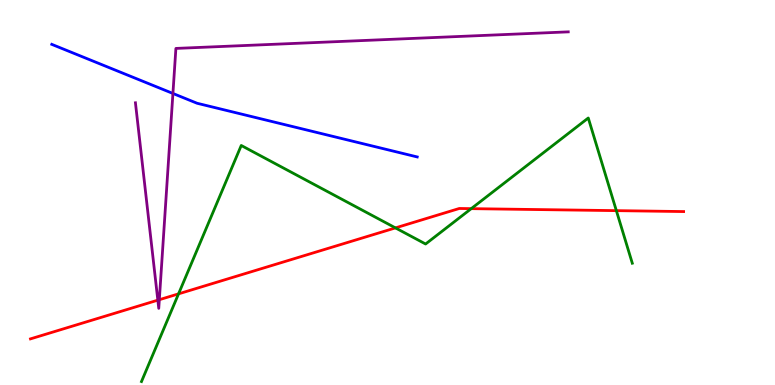[{'lines': ['blue', 'red'], 'intersections': []}, {'lines': ['green', 'red'], 'intersections': [{'x': 2.3, 'y': 2.37}, {'x': 5.1, 'y': 4.08}, {'x': 6.08, 'y': 4.58}, {'x': 7.95, 'y': 4.53}]}, {'lines': ['purple', 'red'], 'intersections': [{'x': 2.04, 'y': 2.2}, {'x': 2.06, 'y': 2.22}]}, {'lines': ['blue', 'green'], 'intersections': []}, {'lines': ['blue', 'purple'], 'intersections': [{'x': 2.23, 'y': 7.57}]}, {'lines': ['green', 'purple'], 'intersections': []}]